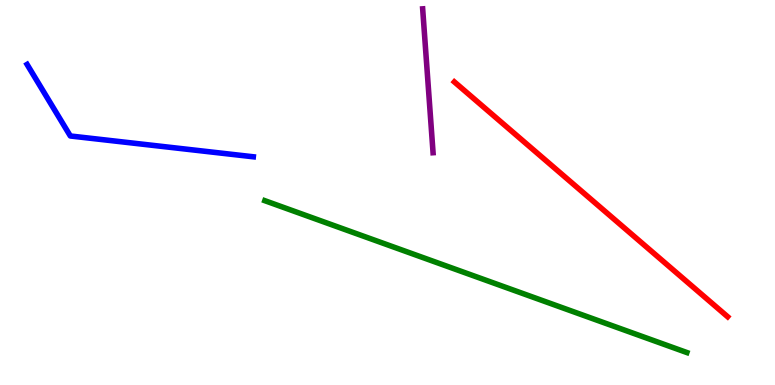[{'lines': ['blue', 'red'], 'intersections': []}, {'lines': ['green', 'red'], 'intersections': []}, {'lines': ['purple', 'red'], 'intersections': []}, {'lines': ['blue', 'green'], 'intersections': []}, {'lines': ['blue', 'purple'], 'intersections': []}, {'lines': ['green', 'purple'], 'intersections': []}]